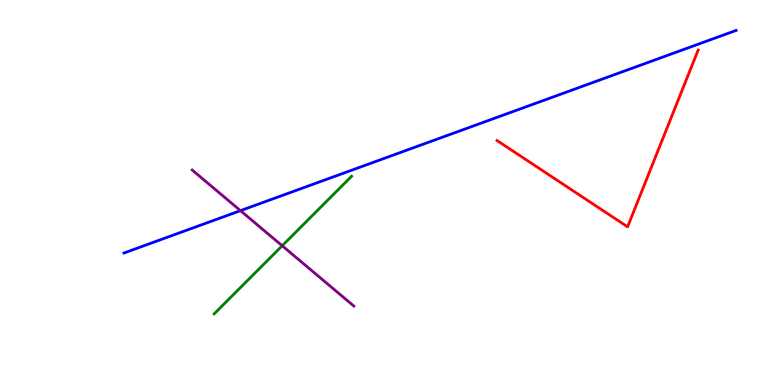[{'lines': ['blue', 'red'], 'intersections': []}, {'lines': ['green', 'red'], 'intersections': []}, {'lines': ['purple', 'red'], 'intersections': []}, {'lines': ['blue', 'green'], 'intersections': []}, {'lines': ['blue', 'purple'], 'intersections': [{'x': 3.1, 'y': 4.53}]}, {'lines': ['green', 'purple'], 'intersections': [{'x': 3.64, 'y': 3.62}]}]